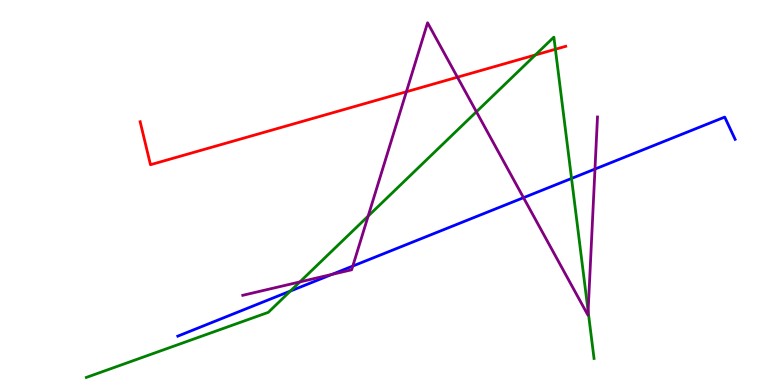[{'lines': ['blue', 'red'], 'intersections': []}, {'lines': ['green', 'red'], 'intersections': [{'x': 6.91, 'y': 8.57}, {'x': 7.17, 'y': 8.72}]}, {'lines': ['purple', 'red'], 'intersections': [{'x': 5.24, 'y': 7.62}, {'x': 5.9, 'y': 7.99}]}, {'lines': ['blue', 'green'], 'intersections': [{'x': 3.75, 'y': 2.44}, {'x': 7.37, 'y': 5.36}]}, {'lines': ['blue', 'purple'], 'intersections': [{'x': 4.28, 'y': 2.87}, {'x': 4.55, 'y': 3.09}, {'x': 6.76, 'y': 4.87}, {'x': 7.68, 'y': 5.61}]}, {'lines': ['green', 'purple'], 'intersections': [{'x': 3.87, 'y': 2.68}, {'x': 4.75, 'y': 4.39}, {'x': 6.15, 'y': 7.1}, {'x': 7.59, 'y': 1.92}]}]